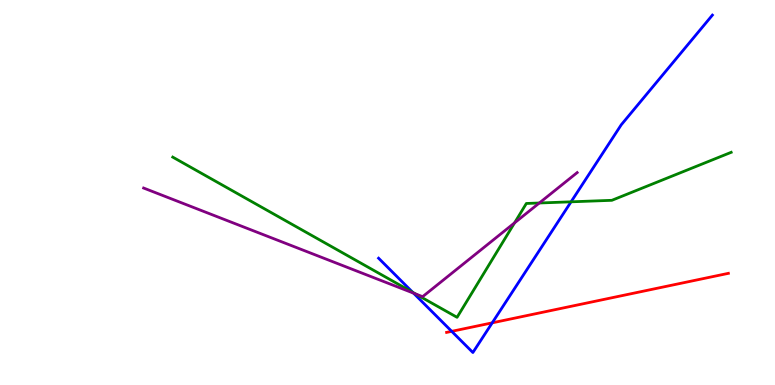[{'lines': ['blue', 'red'], 'intersections': [{'x': 5.83, 'y': 1.39}, {'x': 6.35, 'y': 1.61}]}, {'lines': ['green', 'red'], 'intersections': []}, {'lines': ['purple', 'red'], 'intersections': []}, {'lines': ['blue', 'green'], 'intersections': [{'x': 5.33, 'y': 2.41}, {'x': 7.37, 'y': 4.76}]}, {'lines': ['blue', 'purple'], 'intersections': [{'x': 5.34, 'y': 2.39}]}, {'lines': ['green', 'purple'], 'intersections': [{'x': 5.36, 'y': 2.37}, {'x': 6.64, 'y': 4.21}, {'x': 6.96, 'y': 4.73}]}]